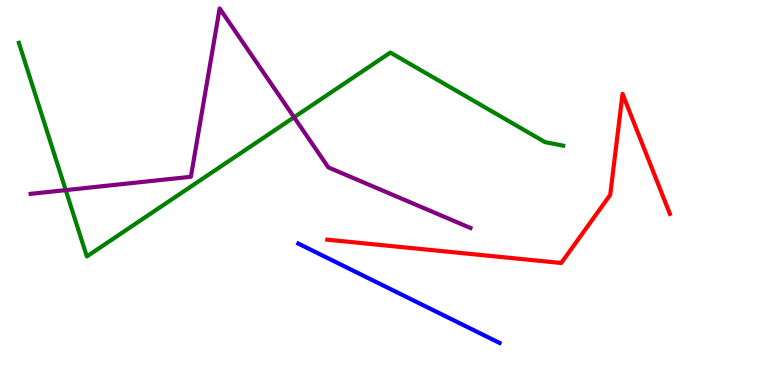[{'lines': ['blue', 'red'], 'intersections': []}, {'lines': ['green', 'red'], 'intersections': []}, {'lines': ['purple', 'red'], 'intersections': []}, {'lines': ['blue', 'green'], 'intersections': []}, {'lines': ['blue', 'purple'], 'intersections': []}, {'lines': ['green', 'purple'], 'intersections': [{'x': 0.848, 'y': 5.06}, {'x': 3.79, 'y': 6.95}]}]